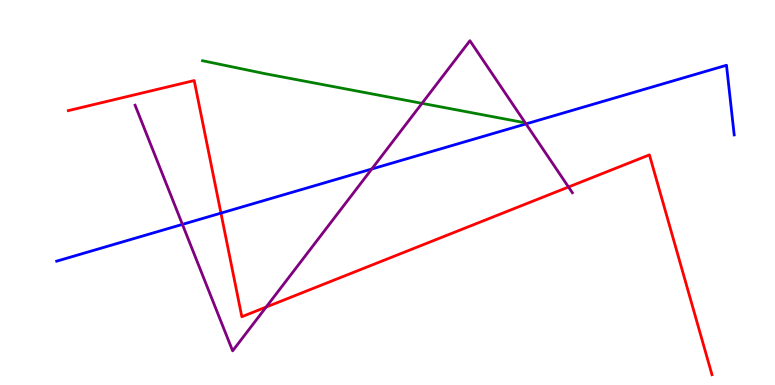[{'lines': ['blue', 'red'], 'intersections': [{'x': 2.85, 'y': 4.46}]}, {'lines': ['green', 'red'], 'intersections': []}, {'lines': ['purple', 'red'], 'intersections': [{'x': 3.43, 'y': 2.02}, {'x': 7.34, 'y': 5.14}]}, {'lines': ['blue', 'green'], 'intersections': []}, {'lines': ['blue', 'purple'], 'intersections': [{'x': 2.35, 'y': 4.17}, {'x': 4.8, 'y': 5.61}, {'x': 6.79, 'y': 6.78}]}, {'lines': ['green', 'purple'], 'intersections': [{'x': 5.45, 'y': 7.32}]}]